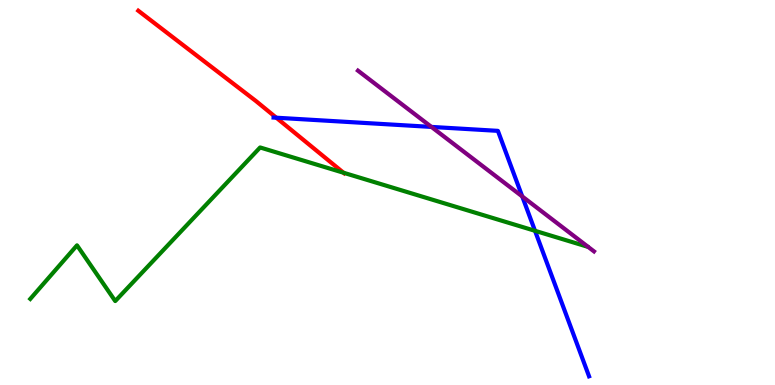[{'lines': ['blue', 'red'], 'intersections': [{'x': 3.57, 'y': 6.94}]}, {'lines': ['green', 'red'], 'intersections': [{'x': 4.43, 'y': 5.51}]}, {'lines': ['purple', 'red'], 'intersections': []}, {'lines': ['blue', 'green'], 'intersections': [{'x': 6.9, 'y': 4.01}]}, {'lines': ['blue', 'purple'], 'intersections': [{'x': 5.57, 'y': 6.7}, {'x': 6.74, 'y': 4.9}]}, {'lines': ['green', 'purple'], 'intersections': []}]